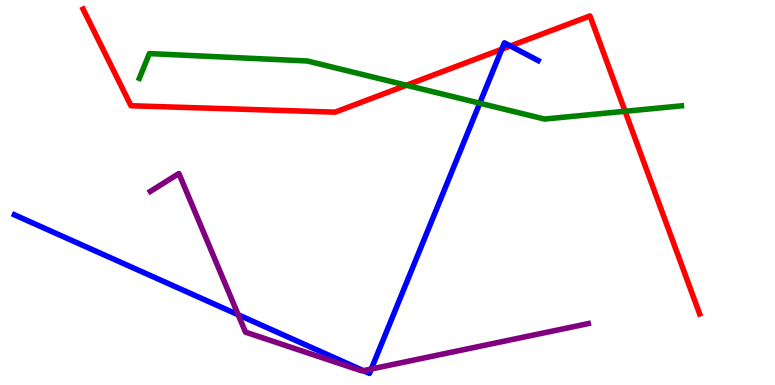[{'lines': ['blue', 'red'], 'intersections': [{'x': 6.47, 'y': 8.72}, {'x': 6.59, 'y': 8.81}]}, {'lines': ['green', 'red'], 'intersections': [{'x': 5.24, 'y': 7.79}, {'x': 8.07, 'y': 7.11}]}, {'lines': ['purple', 'red'], 'intersections': []}, {'lines': ['blue', 'green'], 'intersections': [{'x': 6.19, 'y': 7.32}]}, {'lines': ['blue', 'purple'], 'intersections': [{'x': 3.07, 'y': 1.82}, {'x': 4.69, 'y': 0.373}, {'x': 4.79, 'y': 0.416}]}, {'lines': ['green', 'purple'], 'intersections': []}]